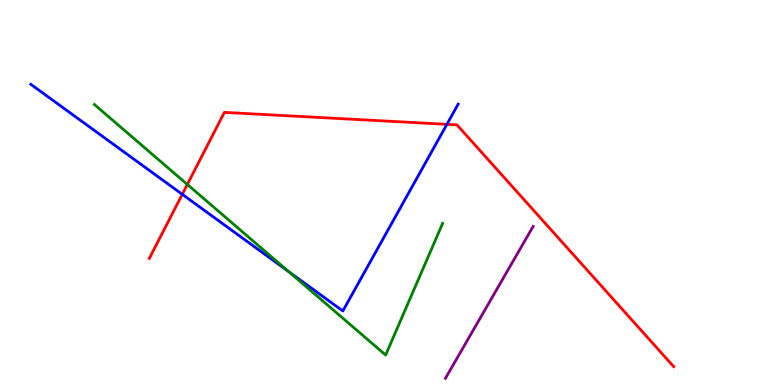[{'lines': ['blue', 'red'], 'intersections': [{'x': 2.35, 'y': 4.95}, {'x': 5.77, 'y': 6.77}]}, {'lines': ['green', 'red'], 'intersections': [{'x': 2.42, 'y': 5.21}]}, {'lines': ['purple', 'red'], 'intersections': []}, {'lines': ['blue', 'green'], 'intersections': [{'x': 3.72, 'y': 2.95}]}, {'lines': ['blue', 'purple'], 'intersections': []}, {'lines': ['green', 'purple'], 'intersections': []}]